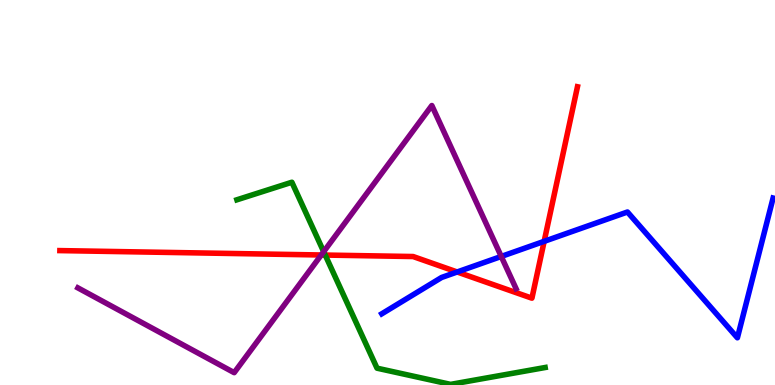[{'lines': ['blue', 'red'], 'intersections': [{'x': 5.9, 'y': 2.94}, {'x': 7.02, 'y': 3.73}]}, {'lines': ['green', 'red'], 'intersections': [{'x': 4.2, 'y': 3.38}]}, {'lines': ['purple', 'red'], 'intersections': [{'x': 4.15, 'y': 3.38}]}, {'lines': ['blue', 'green'], 'intersections': []}, {'lines': ['blue', 'purple'], 'intersections': [{'x': 6.47, 'y': 3.34}]}, {'lines': ['green', 'purple'], 'intersections': [{'x': 4.18, 'y': 3.46}]}]